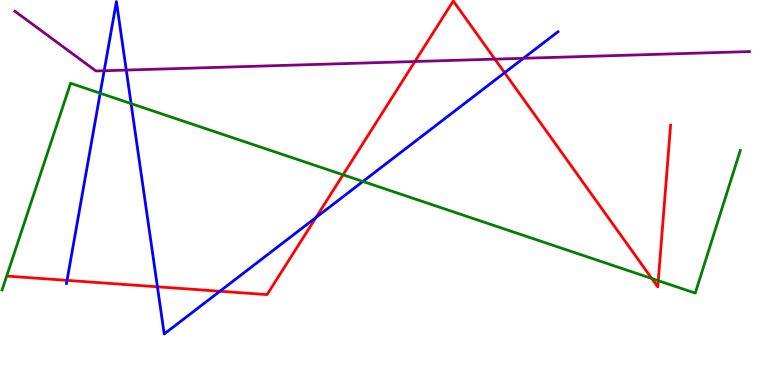[{'lines': ['blue', 'red'], 'intersections': [{'x': 0.865, 'y': 2.72}, {'x': 2.03, 'y': 2.55}, {'x': 2.84, 'y': 2.44}, {'x': 4.08, 'y': 4.35}, {'x': 6.51, 'y': 8.11}]}, {'lines': ['green', 'red'], 'intersections': [{'x': 4.43, 'y': 5.46}, {'x': 8.41, 'y': 2.77}, {'x': 8.49, 'y': 2.71}]}, {'lines': ['purple', 'red'], 'intersections': [{'x': 5.35, 'y': 8.4}, {'x': 6.39, 'y': 8.46}]}, {'lines': ['blue', 'green'], 'intersections': [{'x': 1.29, 'y': 7.58}, {'x': 1.69, 'y': 7.31}, {'x': 4.68, 'y': 5.29}]}, {'lines': ['blue', 'purple'], 'intersections': [{'x': 1.34, 'y': 8.16}, {'x': 1.63, 'y': 8.18}, {'x': 6.75, 'y': 8.49}]}, {'lines': ['green', 'purple'], 'intersections': []}]